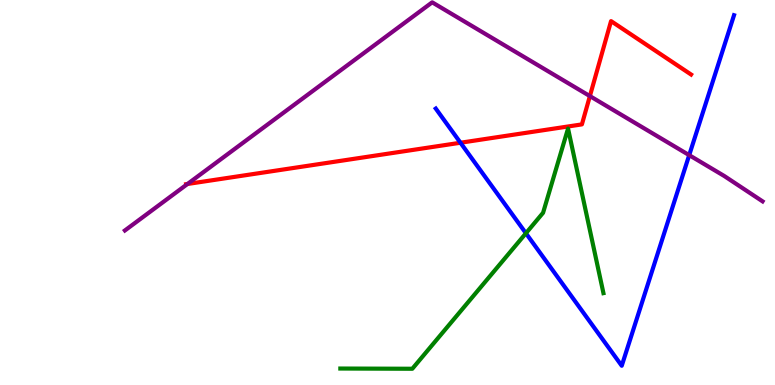[{'lines': ['blue', 'red'], 'intersections': [{'x': 5.94, 'y': 6.29}]}, {'lines': ['green', 'red'], 'intersections': []}, {'lines': ['purple', 'red'], 'intersections': [{'x': 2.42, 'y': 5.22}, {'x': 7.61, 'y': 7.5}]}, {'lines': ['blue', 'green'], 'intersections': [{'x': 6.79, 'y': 3.94}]}, {'lines': ['blue', 'purple'], 'intersections': [{'x': 8.89, 'y': 5.97}]}, {'lines': ['green', 'purple'], 'intersections': []}]